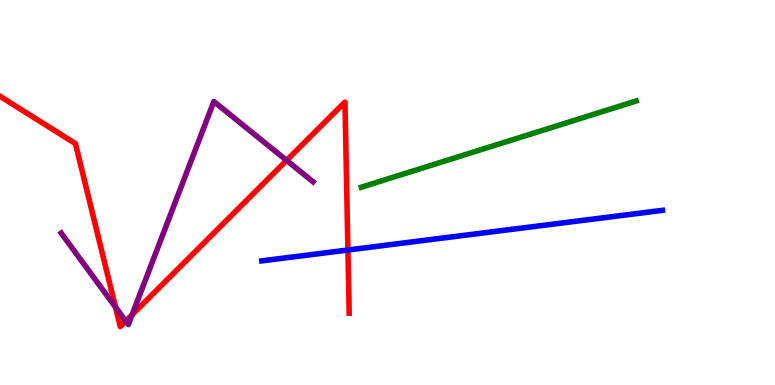[{'lines': ['blue', 'red'], 'intersections': [{'x': 4.49, 'y': 3.51}]}, {'lines': ['green', 'red'], 'intersections': []}, {'lines': ['purple', 'red'], 'intersections': [{'x': 1.49, 'y': 2.02}, {'x': 1.62, 'y': 1.66}, {'x': 1.7, 'y': 1.82}, {'x': 3.7, 'y': 5.83}]}, {'lines': ['blue', 'green'], 'intersections': []}, {'lines': ['blue', 'purple'], 'intersections': []}, {'lines': ['green', 'purple'], 'intersections': []}]